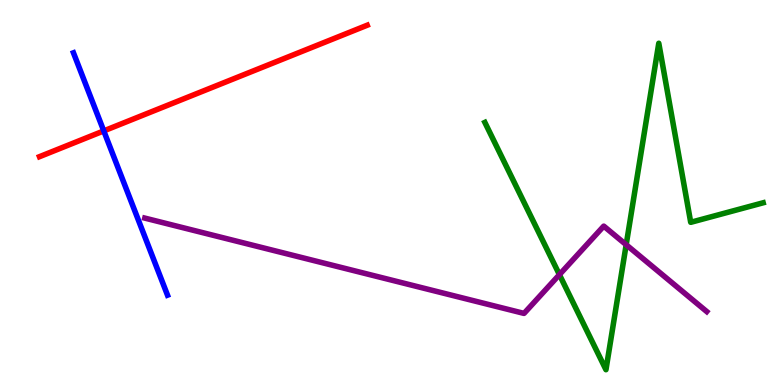[{'lines': ['blue', 'red'], 'intersections': [{'x': 1.34, 'y': 6.6}]}, {'lines': ['green', 'red'], 'intersections': []}, {'lines': ['purple', 'red'], 'intersections': []}, {'lines': ['blue', 'green'], 'intersections': []}, {'lines': ['blue', 'purple'], 'intersections': []}, {'lines': ['green', 'purple'], 'intersections': [{'x': 7.22, 'y': 2.87}, {'x': 8.08, 'y': 3.64}]}]